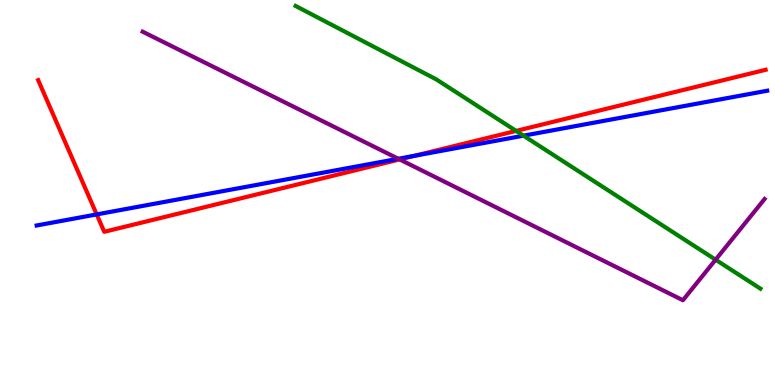[{'lines': ['blue', 'red'], 'intersections': [{'x': 1.25, 'y': 4.43}, {'x': 5.35, 'y': 5.95}]}, {'lines': ['green', 'red'], 'intersections': [{'x': 6.66, 'y': 6.6}]}, {'lines': ['purple', 'red'], 'intersections': [{'x': 5.16, 'y': 5.86}]}, {'lines': ['blue', 'green'], 'intersections': [{'x': 6.75, 'y': 6.48}]}, {'lines': ['blue', 'purple'], 'intersections': [{'x': 5.14, 'y': 5.88}]}, {'lines': ['green', 'purple'], 'intersections': [{'x': 9.23, 'y': 3.25}]}]